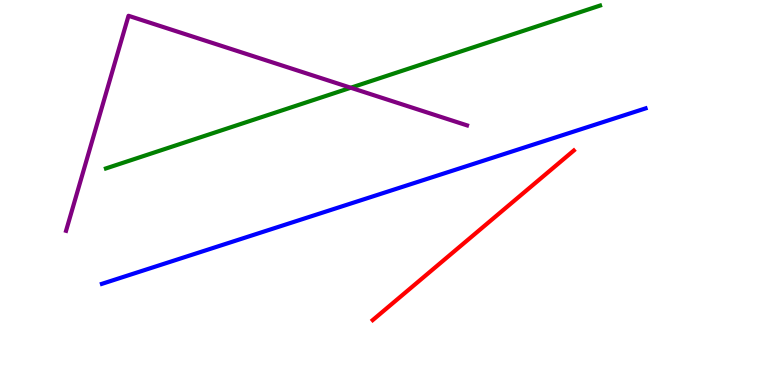[{'lines': ['blue', 'red'], 'intersections': []}, {'lines': ['green', 'red'], 'intersections': []}, {'lines': ['purple', 'red'], 'intersections': []}, {'lines': ['blue', 'green'], 'intersections': []}, {'lines': ['blue', 'purple'], 'intersections': []}, {'lines': ['green', 'purple'], 'intersections': [{'x': 4.53, 'y': 7.72}]}]